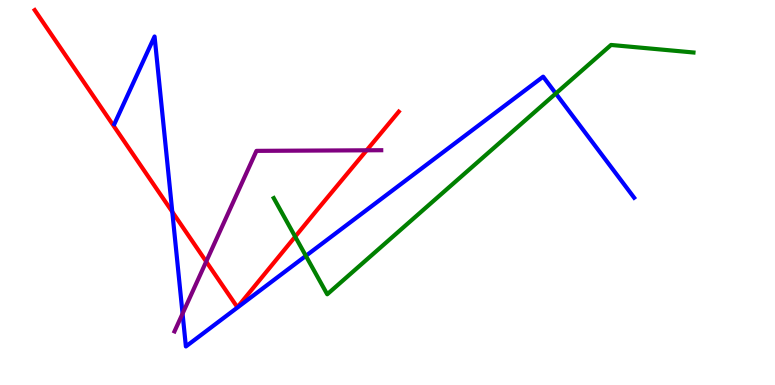[{'lines': ['blue', 'red'], 'intersections': [{'x': 2.22, 'y': 4.5}]}, {'lines': ['green', 'red'], 'intersections': [{'x': 3.81, 'y': 3.85}]}, {'lines': ['purple', 'red'], 'intersections': [{'x': 2.66, 'y': 3.21}, {'x': 4.73, 'y': 6.1}]}, {'lines': ['blue', 'green'], 'intersections': [{'x': 3.95, 'y': 3.35}, {'x': 7.17, 'y': 7.57}]}, {'lines': ['blue', 'purple'], 'intersections': [{'x': 2.36, 'y': 1.85}]}, {'lines': ['green', 'purple'], 'intersections': []}]